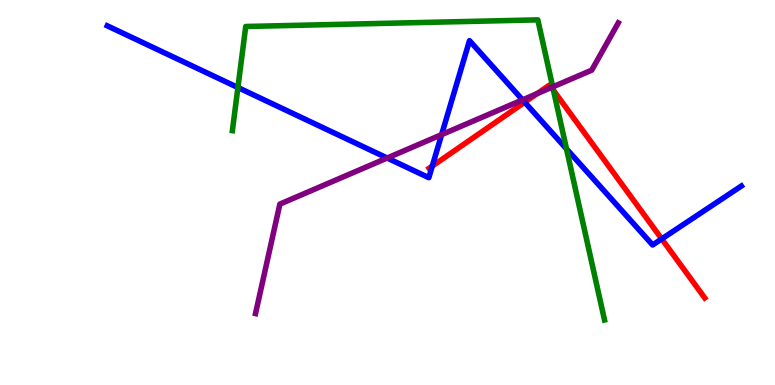[{'lines': ['blue', 'red'], 'intersections': [{'x': 5.58, 'y': 5.69}, {'x': 6.77, 'y': 7.34}, {'x': 8.54, 'y': 3.79}]}, {'lines': ['green', 'red'], 'intersections': [{'x': 7.14, 'y': 7.65}]}, {'lines': ['purple', 'red'], 'intersections': [{'x': 6.93, 'y': 7.57}, {'x': 7.11, 'y': 7.73}]}, {'lines': ['blue', 'green'], 'intersections': [{'x': 3.07, 'y': 7.73}, {'x': 7.31, 'y': 6.13}]}, {'lines': ['blue', 'purple'], 'intersections': [{'x': 5.0, 'y': 5.9}, {'x': 5.7, 'y': 6.5}, {'x': 6.74, 'y': 7.41}]}, {'lines': ['green', 'purple'], 'intersections': [{'x': 7.13, 'y': 7.74}]}]